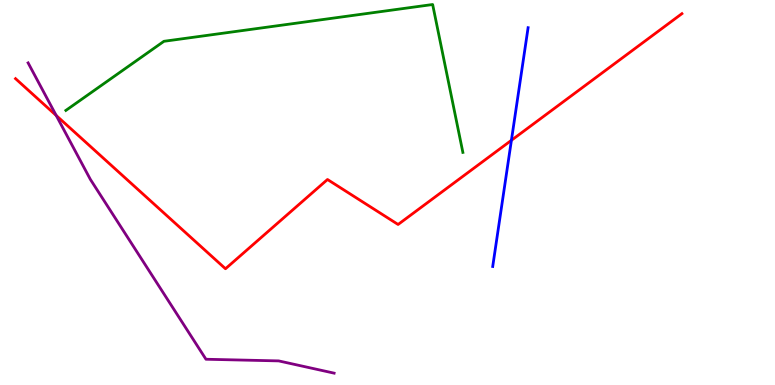[{'lines': ['blue', 'red'], 'intersections': [{'x': 6.6, 'y': 6.36}]}, {'lines': ['green', 'red'], 'intersections': []}, {'lines': ['purple', 'red'], 'intersections': [{'x': 0.725, 'y': 7.0}]}, {'lines': ['blue', 'green'], 'intersections': []}, {'lines': ['blue', 'purple'], 'intersections': []}, {'lines': ['green', 'purple'], 'intersections': []}]